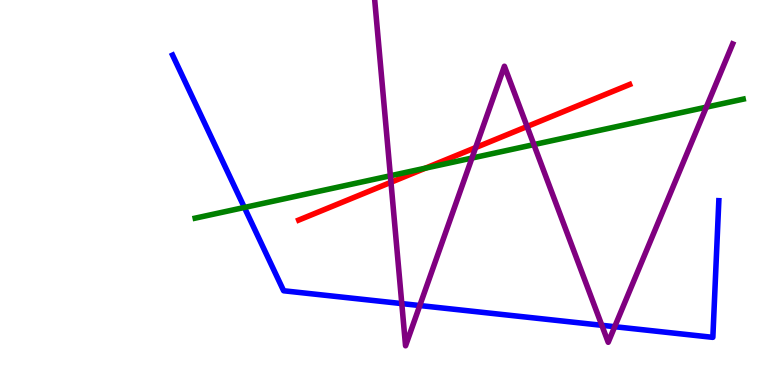[{'lines': ['blue', 'red'], 'intersections': []}, {'lines': ['green', 'red'], 'intersections': [{'x': 5.49, 'y': 5.63}]}, {'lines': ['purple', 'red'], 'intersections': [{'x': 5.04, 'y': 5.27}, {'x': 6.14, 'y': 6.17}, {'x': 6.8, 'y': 6.71}]}, {'lines': ['blue', 'green'], 'intersections': [{'x': 3.15, 'y': 4.61}]}, {'lines': ['blue', 'purple'], 'intersections': [{'x': 5.18, 'y': 2.11}, {'x': 5.42, 'y': 2.06}, {'x': 7.77, 'y': 1.55}, {'x': 7.93, 'y': 1.51}]}, {'lines': ['green', 'purple'], 'intersections': [{'x': 5.04, 'y': 5.43}, {'x': 6.09, 'y': 5.89}, {'x': 6.89, 'y': 6.24}, {'x': 9.11, 'y': 7.22}]}]